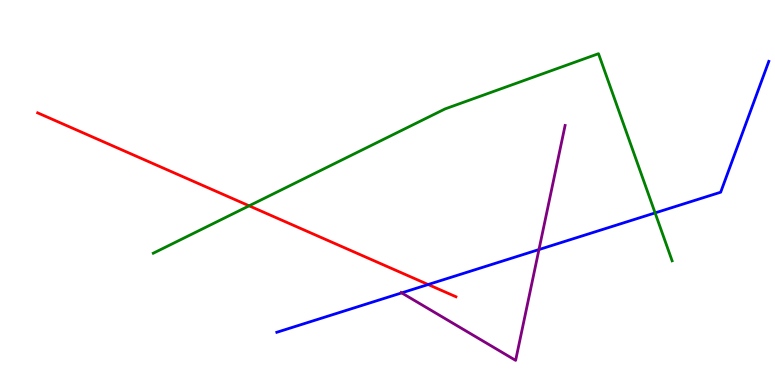[{'lines': ['blue', 'red'], 'intersections': [{'x': 5.52, 'y': 2.61}]}, {'lines': ['green', 'red'], 'intersections': [{'x': 3.21, 'y': 4.65}]}, {'lines': ['purple', 'red'], 'intersections': []}, {'lines': ['blue', 'green'], 'intersections': [{'x': 8.45, 'y': 4.47}]}, {'lines': ['blue', 'purple'], 'intersections': [{'x': 5.18, 'y': 2.39}, {'x': 6.95, 'y': 3.52}]}, {'lines': ['green', 'purple'], 'intersections': []}]